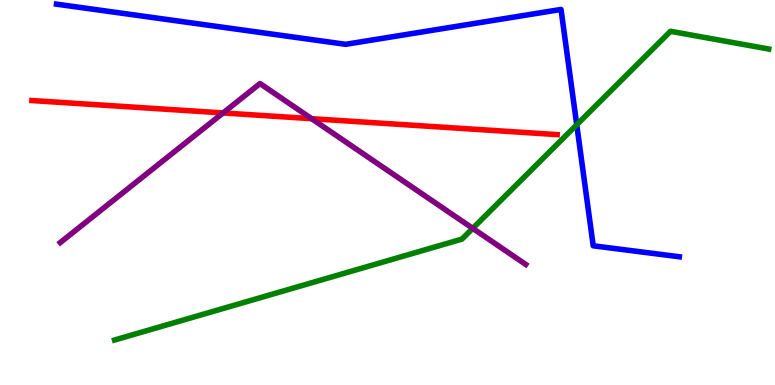[{'lines': ['blue', 'red'], 'intersections': []}, {'lines': ['green', 'red'], 'intersections': []}, {'lines': ['purple', 'red'], 'intersections': [{'x': 2.88, 'y': 7.07}, {'x': 4.02, 'y': 6.92}]}, {'lines': ['blue', 'green'], 'intersections': [{'x': 7.44, 'y': 6.76}]}, {'lines': ['blue', 'purple'], 'intersections': []}, {'lines': ['green', 'purple'], 'intersections': [{'x': 6.1, 'y': 4.07}]}]